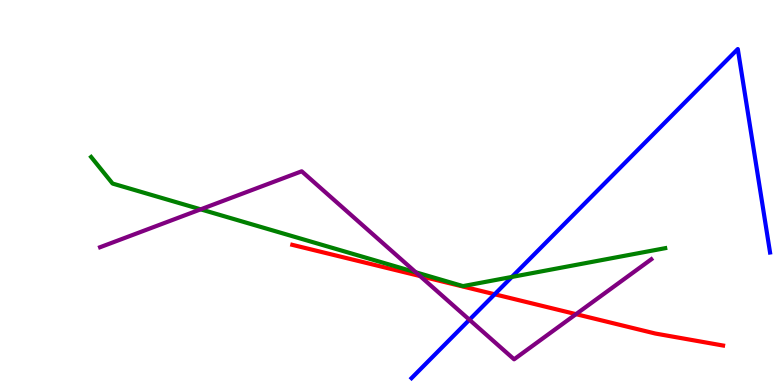[{'lines': ['blue', 'red'], 'intersections': [{'x': 6.38, 'y': 2.36}]}, {'lines': ['green', 'red'], 'intersections': []}, {'lines': ['purple', 'red'], 'intersections': [{'x': 5.42, 'y': 2.83}, {'x': 7.43, 'y': 1.84}]}, {'lines': ['blue', 'green'], 'intersections': [{'x': 6.6, 'y': 2.81}]}, {'lines': ['blue', 'purple'], 'intersections': [{'x': 6.06, 'y': 1.69}]}, {'lines': ['green', 'purple'], 'intersections': [{'x': 2.59, 'y': 4.56}, {'x': 5.37, 'y': 2.93}]}]